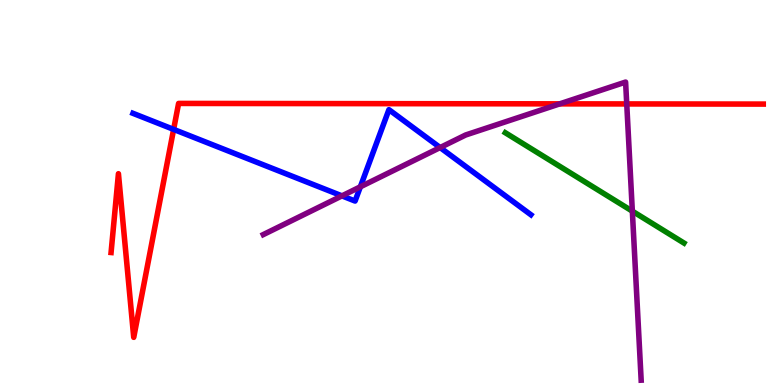[{'lines': ['blue', 'red'], 'intersections': [{'x': 2.24, 'y': 6.64}]}, {'lines': ['green', 'red'], 'intersections': []}, {'lines': ['purple', 'red'], 'intersections': [{'x': 7.22, 'y': 7.3}, {'x': 8.09, 'y': 7.3}]}, {'lines': ['blue', 'green'], 'intersections': []}, {'lines': ['blue', 'purple'], 'intersections': [{'x': 4.41, 'y': 4.91}, {'x': 4.65, 'y': 5.15}, {'x': 5.68, 'y': 6.17}]}, {'lines': ['green', 'purple'], 'intersections': [{'x': 8.16, 'y': 4.52}]}]